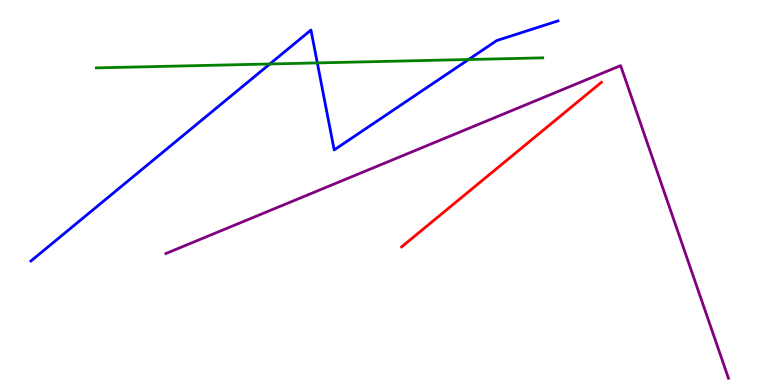[{'lines': ['blue', 'red'], 'intersections': []}, {'lines': ['green', 'red'], 'intersections': []}, {'lines': ['purple', 'red'], 'intersections': []}, {'lines': ['blue', 'green'], 'intersections': [{'x': 3.48, 'y': 8.34}, {'x': 4.09, 'y': 8.37}, {'x': 6.05, 'y': 8.45}]}, {'lines': ['blue', 'purple'], 'intersections': []}, {'lines': ['green', 'purple'], 'intersections': []}]